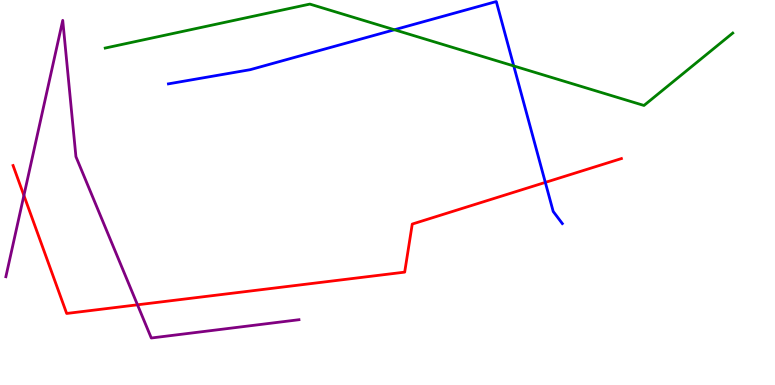[{'lines': ['blue', 'red'], 'intersections': [{'x': 7.04, 'y': 5.26}]}, {'lines': ['green', 'red'], 'intersections': []}, {'lines': ['purple', 'red'], 'intersections': [{'x': 0.308, 'y': 4.92}, {'x': 1.77, 'y': 2.08}]}, {'lines': ['blue', 'green'], 'intersections': [{'x': 5.09, 'y': 9.23}, {'x': 6.63, 'y': 8.29}]}, {'lines': ['blue', 'purple'], 'intersections': []}, {'lines': ['green', 'purple'], 'intersections': []}]